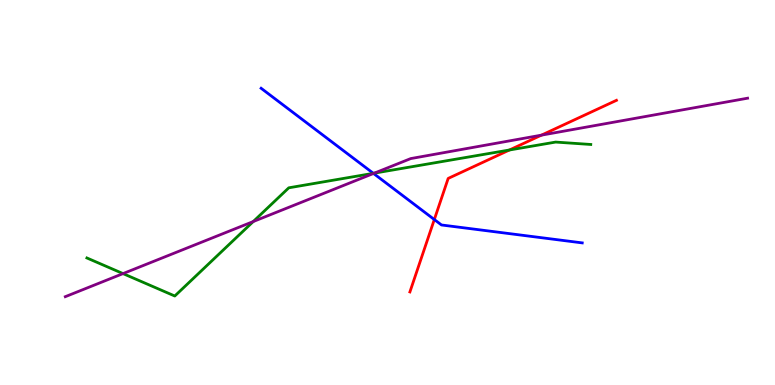[{'lines': ['blue', 'red'], 'intersections': [{'x': 5.6, 'y': 4.3}]}, {'lines': ['green', 'red'], 'intersections': [{'x': 6.57, 'y': 6.1}]}, {'lines': ['purple', 'red'], 'intersections': [{'x': 6.99, 'y': 6.49}]}, {'lines': ['blue', 'green'], 'intersections': [{'x': 4.82, 'y': 5.5}]}, {'lines': ['blue', 'purple'], 'intersections': [{'x': 4.82, 'y': 5.49}]}, {'lines': ['green', 'purple'], 'intersections': [{'x': 1.59, 'y': 2.89}, {'x': 3.27, 'y': 4.25}, {'x': 4.83, 'y': 5.5}]}]